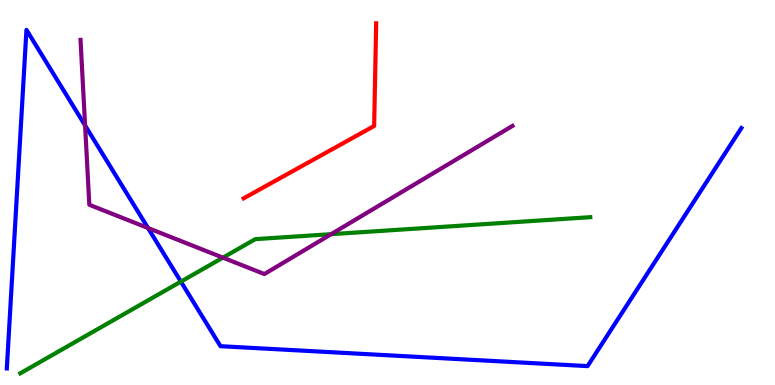[{'lines': ['blue', 'red'], 'intersections': []}, {'lines': ['green', 'red'], 'intersections': []}, {'lines': ['purple', 'red'], 'intersections': []}, {'lines': ['blue', 'green'], 'intersections': [{'x': 2.33, 'y': 2.68}]}, {'lines': ['blue', 'purple'], 'intersections': [{'x': 1.1, 'y': 6.74}, {'x': 1.91, 'y': 4.08}]}, {'lines': ['green', 'purple'], 'intersections': [{'x': 2.88, 'y': 3.31}, {'x': 4.27, 'y': 3.92}]}]